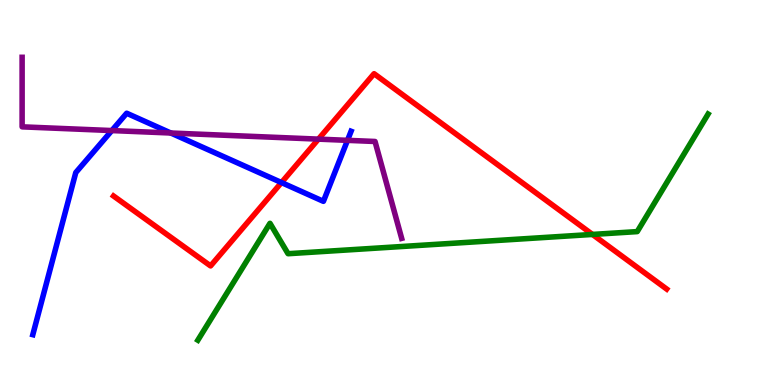[{'lines': ['blue', 'red'], 'intersections': [{'x': 3.63, 'y': 5.26}]}, {'lines': ['green', 'red'], 'intersections': [{'x': 7.64, 'y': 3.91}]}, {'lines': ['purple', 'red'], 'intersections': [{'x': 4.11, 'y': 6.39}]}, {'lines': ['blue', 'green'], 'intersections': []}, {'lines': ['blue', 'purple'], 'intersections': [{'x': 1.44, 'y': 6.61}, {'x': 2.2, 'y': 6.55}, {'x': 4.48, 'y': 6.35}]}, {'lines': ['green', 'purple'], 'intersections': []}]